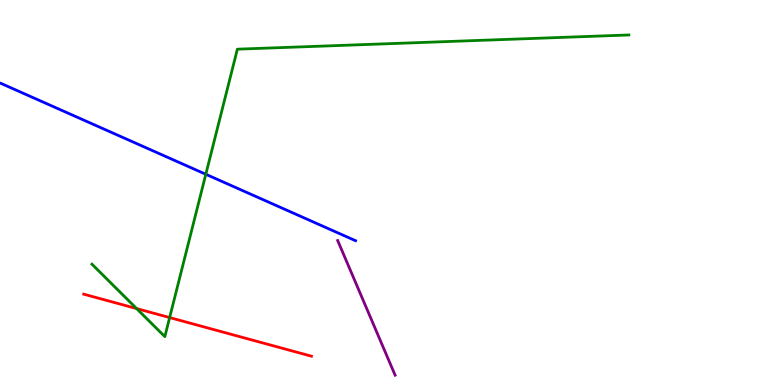[{'lines': ['blue', 'red'], 'intersections': []}, {'lines': ['green', 'red'], 'intersections': [{'x': 1.76, 'y': 1.99}, {'x': 2.19, 'y': 1.75}]}, {'lines': ['purple', 'red'], 'intersections': []}, {'lines': ['blue', 'green'], 'intersections': [{'x': 2.66, 'y': 5.47}]}, {'lines': ['blue', 'purple'], 'intersections': []}, {'lines': ['green', 'purple'], 'intersections': []}]